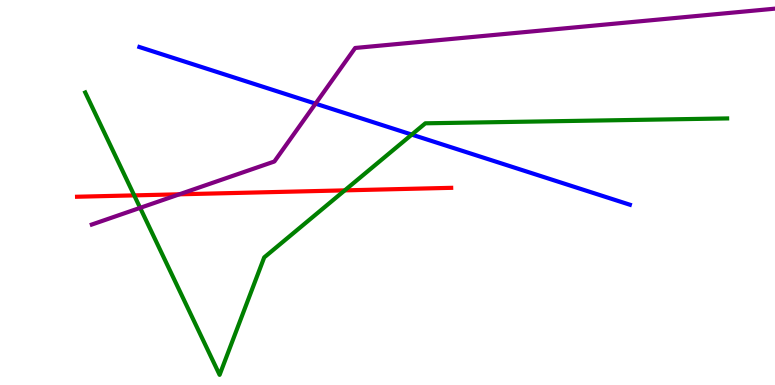[{'lines': ['blue', 'red'], 'intersections': []}, {'lines': ['green', 'red'], 'intersections': [{'x': 1.73, 'y': 4.93}, {'x': 4.45, 'y': 5.06}]}, {'lines': ['purple', 'red'], 'intersections': [{'x': 2.31, 'y': 4.95}]}, {'lines': ['blue', 'green'], 'intersections': [{'x': 5.31, 'y': 6.5}]}, {'lines': ['blue', 'purple'], 'intersections': [{'x': 4.07, 'y': 7.31}]}, {'lines': ['green', 'purple'], 'intersections': [{'x': 1.81, 'y': 4.6}]}]